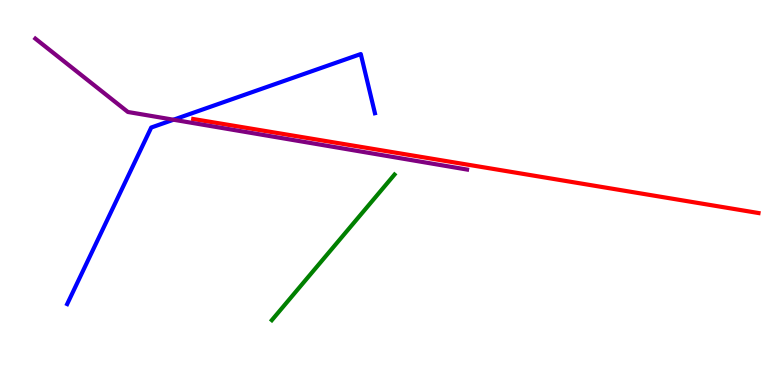[{'lines': ['blue', 'red'], 'intersections': []}, {'lines': ['green', 'red'], 'intersections': []}, {'lines': ['purple', 'red'], 'intersections': []}, {'lines': ['blue', 'green'], 'intersections': []}, {'lines': ['blue', 'purple'], 'intersections': [{'x': 2.24, 'y': 6.89}]}, {'lines': ['green', 'purple'], 'intersections': []}]